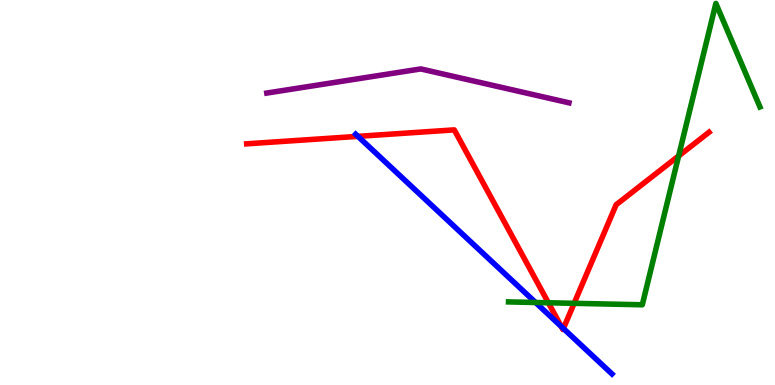[{'lines': ['blue', 'red'], 'intersections': [{'x': 4.62, 'y': 6.46}, {'x': 7.24, 'y': 1.52}, {'x': 7.27, 'y': 1.47}]}, {'lines': ['green', 'red'], 'intersections': [{'x': 7.08, 'y': 2.14}, {'x': 7.41, 'y': 2.12}, {'x': 8.76, 'y': 5.95}]}, {'lines': ['purple', 'red'], 'intersections': []}, {'lines': ['blue', 'green'], 'intersections': [{'x': 6.91, 'y': 2.14}]}, {'lines': ['blue', 'purple'], 'intersections': []}, {'lines': ['green', 'purple'], 'intersections': []}]